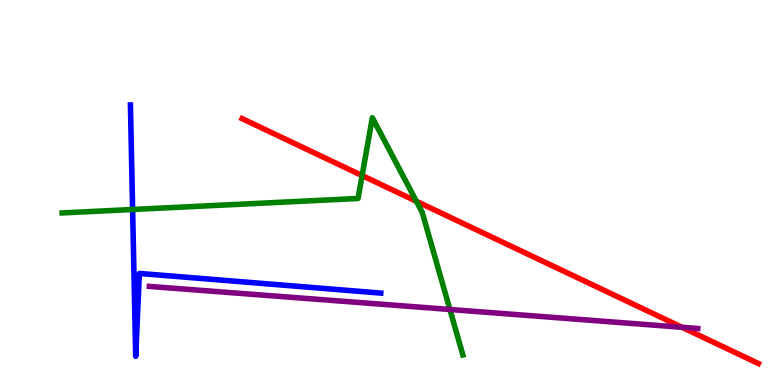[{'lines': ['blue', 'red'], 'intersections': []}, {'lines': ['green', 'red'], 'intersections': [{'x': 4.67, 'y': 5.44}, {'x': 5.37, 'y': 4.77}]}, {'lines': ['purple', 'red'], 'intersections': [{'x': 8.8, 'y': 1.5}]}, {'lines': ['blue', 'green'], 'intersections': [{'x': 1.71, 'y': 4.56}]}, {'lines': ['blue', 'purple'], 'intersections': []}, {'lines': ['green', 'purple'], 'intersections': [{'x': 5.81, 'y': 1.96}]}]